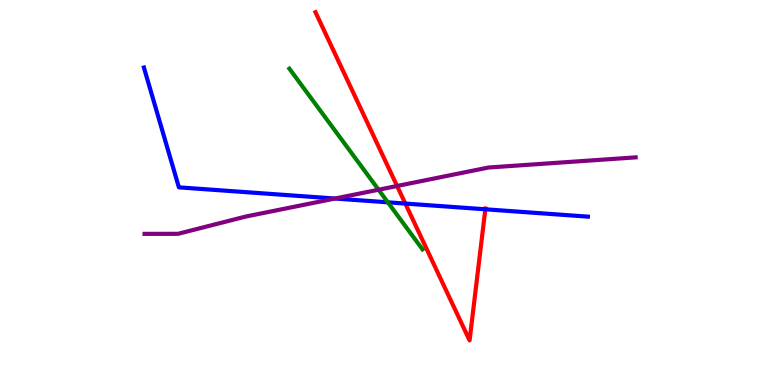[{'lines': ['blue', 'red'], 'intersections': [{'x': 5.23, 'y': 4.71}, {'x': 6.26, 'y': 4.56}]}, {'lines': ['green', 'red'], 'intersections': []}, {'lines': ['purple', 'red'], 'intersections': [{'x': 5.12, 'y': 5.17}]}, {'lines': ['blue', 'green'], 'intersections': [{'x': 5.0, 'y': 4.75}]}, {'lines': ['blue', 'purple'], 'intersections': [{'x': 4.32, 'y': 4.84}]}, {'lines': ['green', 'purple'], 'intersections': [{'x': 4.88, 'y': 5.07}]}]